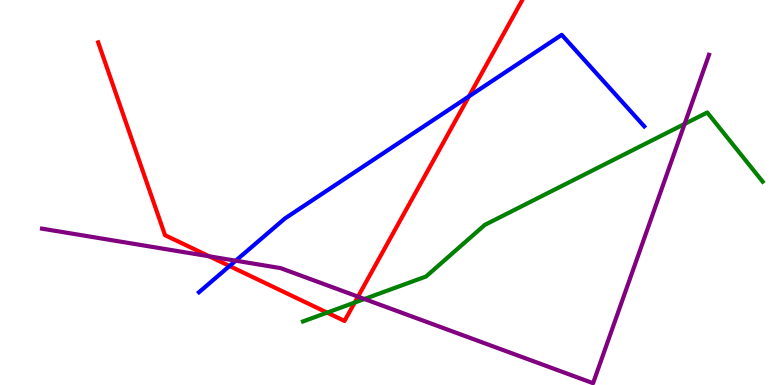[{'lines': ['blue', 'red'], 'intersections': [{'x': 2.96, 'y': 3.09}, {'x': 6.05, 'y': 7.5}]}, {'lines': ['green', 'red'], 'intersections': [{'x': 4.22, 'y': 1.88}, {'x': 4.58, 'y': 2.14}]}, {'lines': ['purple', 'red'], 'intersections': [{'x': 2.7, 'y': 3.34}, {'x': 4.62, 'y': 2.3}]}, {'lines': ['blue', 'green'], 'intersections': []}, {'lines': ['blue', 'purple'], 'intersections': [{'x': 3.04, 'y': 3.23}]}, {'lines': ['green', 'purple'], 'intersections': [{'x': 4.7, 'y': 2.23}, {'x': 8.83, 'y': 6.78}]}]